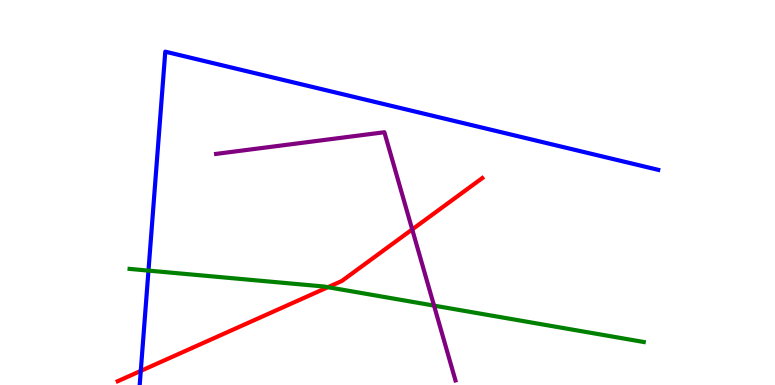[{'lines': ['blue', 'red'], 'intersections': [{'x': 1.82, 'y': 0.366}]}, {'lines': ['green', 'red'], 'intersections': [{'x': 4.23, 'y': 2.54}]}, {'lines': ['purple', 'red'], 'intersections': [{'x': 5.32, 'y': 4.04}]}, {'lines': ['blue', 'green'], 'intersections': [{'x': 1.92, 'y': 2.97}]}, {'lines': ['blue', 'purple'], 'intersections': []}, {'lines': ['green', 'purple'], 'intersections': [{'x': 5.6, 'y': 2.06}]}]